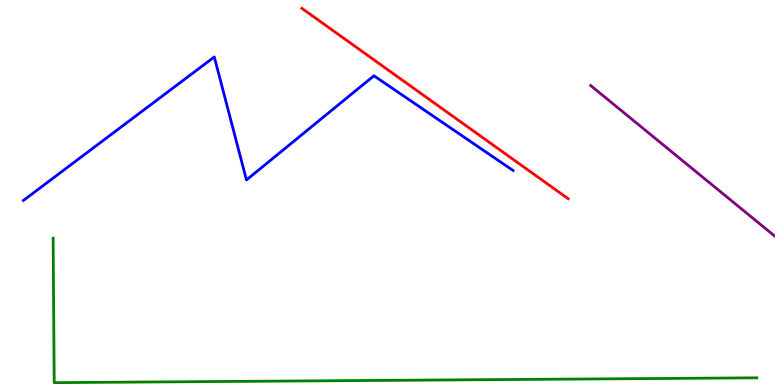[{'lines': ['blue', 'red'], 'intersections': []}, {'lines': ['green', 'red'], 'intersections': []}, {'lines': ['purple', 'red'], 'intersections': []}, {'lines': ['blue', 'green'], 'intersections': []}, {'lines': ['blue', 'purple'], 'intersections': []}, {'lines': ['green', 'purple'], 'intersections': []}]